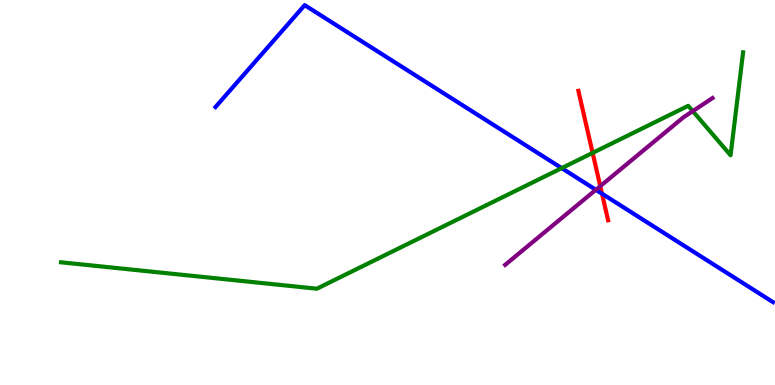[{'lines': ['blue', 'red'], 'intersections': [{'x': 7.77, 'y': 4.97}]}, {'lines': ['green', 'red'], 'intersections': [{'x': 7.65, 'y': 6.03}]}, {'lines': ['purple', 'red'], 'intersections': [{'x': 7.75, 'y': 5.17}]}, {'lines': ['blue', 'green'], 'intersections': [{'x': 7.25, 'y': 5.63}]}, {'lines': ['blue', 'purple'], 'intersections': [{'x': 7.69, 'y': 5.07}]}, {'lines': ['green', 'purple'], 'intersections': [{'x': 8.94, 'y': 7.11}]}]